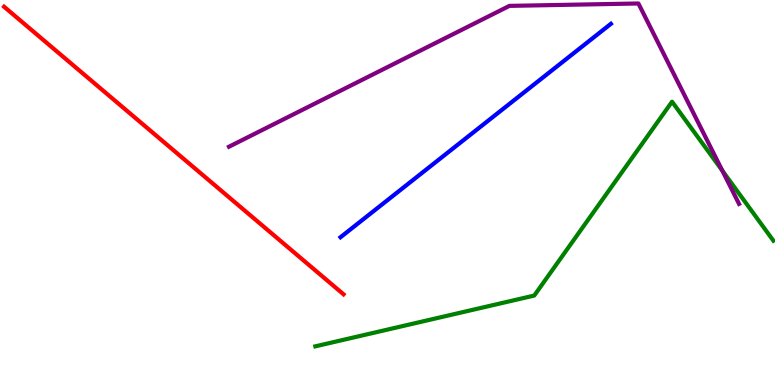[{'lines': ['blue', 'red'], 'intersections': []}, {'lines': ['green', 'red'], 'intersections': []}, {'lines': ['purple', 'red'], 'intersections': []}, {'lines': ['blue', 'green'], 'intersections': []}, {'lines': ['blue', 'purple'], 'intersections': []}, {'lines': ['green', 'purple'], 'intersections': [{'x': 9.32, 'y': 5.56}]}]